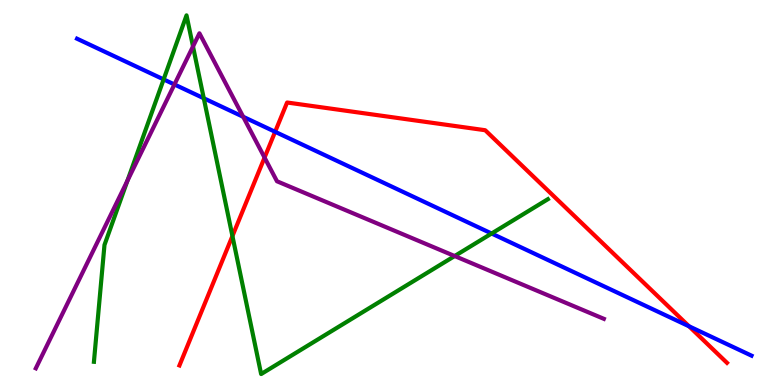[{'lines': ['blue', 'red'], 'intersections': [{'x': 3.55, 'y': 6.58}, {'x': 8.89, 'y': 1.53}]}, {'lines': ['green', 'red'], 'intersections': [{'x': 3.0, 'y': 3.87}]}, {'lines': ['purple', 'red'], 'intersections': [{'x': 3.41, 'y': 5.91}]}, {'lines': ['blue', 'green'], 'intersections': [{'x': 2.11, 'y': 7.94}, {'x': 2.63, 'y': 7.45}, {'x': 6.34, 'y': 3.93}]}, {'lines': ['blue', 'purple'], 'intersections': [{'x': 2.25, 'y': 7.81}, {'x': 3.14, 'y': 6.97}]}, {'lines': ['green', 'purple'], 'intersections': [{'x': 1.64, 'y': 5.31}, {'x': 2.49, 'y': 8.79}, {'x': 5.87, 'y': 3.35}]}]